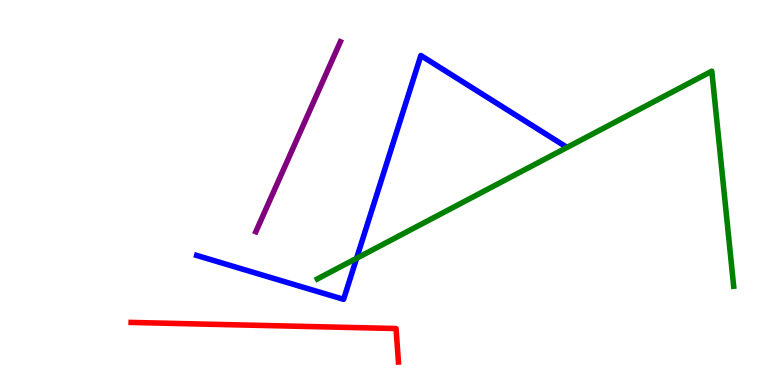[{'lines': ['blue', 'red'], 'intersections': []}, {'lines': ['green', 'red'], 'intersections': []}, {'lines': ['purple', 'red'], 'intersections': []}, {'lines': ['blue', 'green'], 'intersections': [{'x': 4.6, 'y': 3.29}]}, {'lines': ['blue', 'purple'], 'intersections': []}, {'lines': ['green', 'purple'], 'intersections': []}]